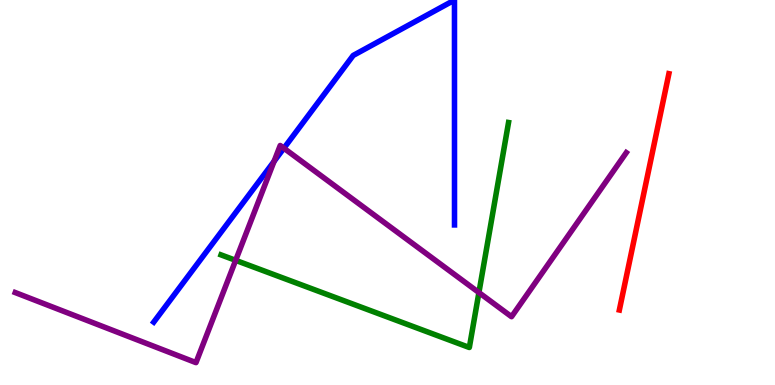[{'lines': ['blue', 'red'], 'intersections': []}, {'lines': ['green', 'red'], 'intersections': []}, {'lines': ['purple', 'red'], 'intersections': []}, {'lines': ['blue', 'green'], 'intersections': []}, {'lines': ['blue', 'purple'], 'intersections': [{'x': 3.54, 'y': 5.81}, {'x': 3.66, 'y': 6.15}]}, {'lines': ['green', 'purple'], 'intersections': [{'x': 3.04, 'y': 3.24}, {'x': 6.18, 'y': 2.4}]}]